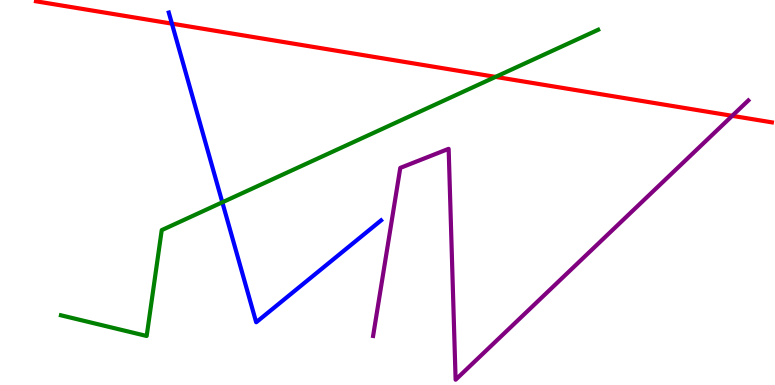[{'lines': ['blue', 'red'], 'intersections': [{'x': 2.22, 'y': 9.39}]}, {'lines': ['green', 'red'], 'intersections': [{'x': 6.39, 'y': 8.0}]}, {'lines': ['purple', 'red'], 'intersections': [{'x': 9.45, 'y': 6.99}]}, {'lines': ['blue', 'green'], 'intersections': [{'x': 2.87, 'y': 4.75}]}, {'lines': ['blue', 'purple'], 'intersections': []}, {'lines': ['green', 'purple'], 'intersections': []}]